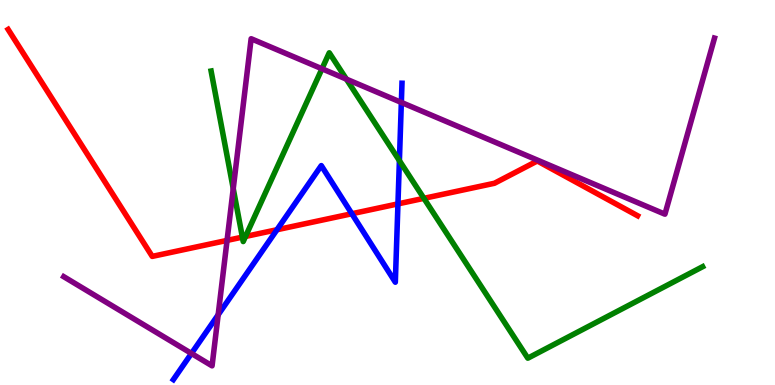[{'lines': ['blue', 'red'], 'intersections': [{'x': 3.57, 'y': 4.03}, {'x': 4.54, 'y': 4.45}, {'x': 5.13, 'y': 4.7}]}, {'lines': ['green', 'red'], 'intersections': [{'x': 3.13, 'y': 3.84}, {'x': 3.17, 'y': 3.86}, {'x': 5.47, 'y': 4.85}]}, {'lines': ['purple', 'red'], 'intersections': [{'x': 2.93, 'y': 3.76}]}, {'lines': ['blue', 'green'], 'intersections': [{'x': 5.15, 'y': 5.83}]}, {'lines': ['blue', 'purple'], 'intersections': [{'x': 2.47, 'y': 0.819}, {'x': 2.82, 'y': 1.82}, {'x': 5.18, 'y': 7.34}]}, {'lines': ['green', 'purple'], 'intersections': [{'x': 3.01, 'y': 5.1}, {'x': 4.15, 'y': 8.21}, {'x': 4.47, 'y': 7.94}]}]